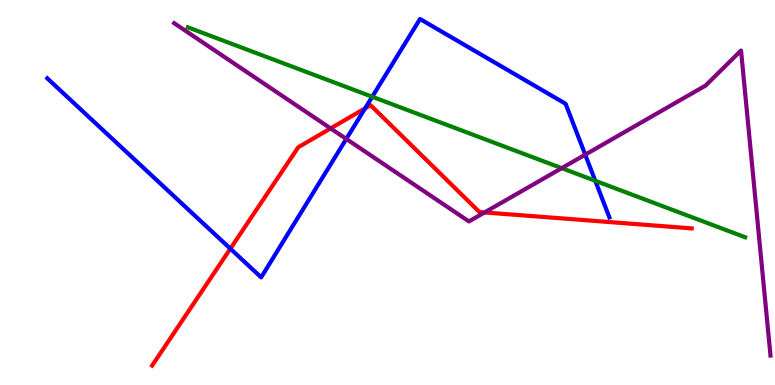[{'lines': ['blue', 'red'], 'intersections': [{'x': 2.97, 'y': 3.54}, {'x': 4.71, 'y': 7.19}]}, {'lines': ['green', 'red'], 'intersections': []}, {'lines': ['purple', 'red'], 'intersections': [{'x': 4.27, 'y': 6.66}, {'x': 6.25, 'y': 4.48}]}, {'lines': ['blue', 'green'], 'intersections': [{'x': 4.8, 'y': 7.49}, {'x': 7.68, 'y': 5.3}]}, {'lines': ['blue', 'purple'], 'intersections': [{'x': 4.47, 'y': 6.39}, {'x': 7.55, 'y': 5.98}]}, {'lines': ['green', 'purple'], 'intersections': [{'x': 7.25, 'y': 5.63}]}]